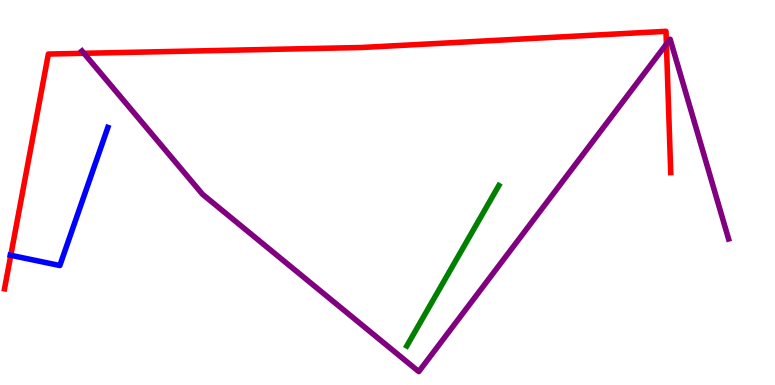[{'lines': ['blue', 'red'], 'intersections': [{'x': 0.139, 'y': 3.37}]}, {'lines': ['green', 'red'], 'intersections': []}, {'lines': ['purple', 'red'], 'intersections': [{'x': 1.08, 'y': 8.62}, {'x': 8.6, 'y': 8.85}]}, {'lines': ['blue', 'green'], 'intersections': []}, {'lines': ['blue', 'purple'], 'intersections': []}, {'lines': ['green', 'purple'], 'intersections': []}]